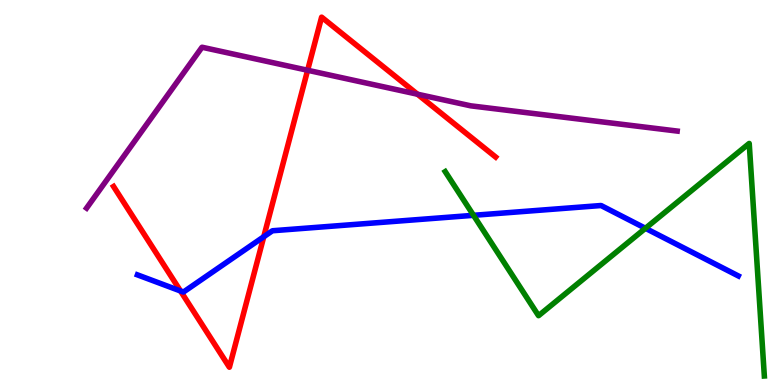[{'lines': ['blue', 'red'], 'intersections': [{'x': 2.33, 'y': 2.44}, {'x': 3.4, 'y': 3.85}]}, {'lines': ['green', 'red'], 'intersections': []}, {'lines': ['purple', 'red'], 'intersections': [{'x': 3.97, 'y': 8.18}, {'x': 5.39, 'y': 7.55}]}, {'lines': ['blue', 'green'], 'intersections': [{'x': 6.11, 'y': 4.41}, {'x': 8.33, 'y': 4.07}]}, {'lines': ['blue', 'purple'], 'intersections': []}, {'lines': ['green', 'purple'], 'intersections': []}]